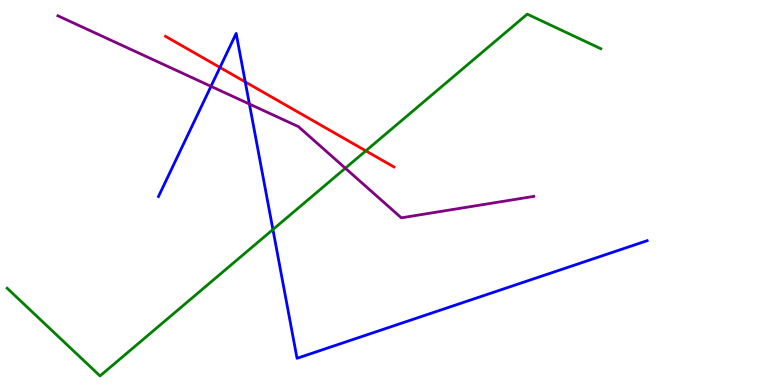[{'lines': ['blue', 'red'], 'intersections': [{'x': 2.84, 'y': 8.25}, {'x': 3.16, 'y': 7.87}]}, {'lines': ['green', 'red'], 'intersections': [{'x': 4.72, 'y': 6.08}]}, {'lines': ['purple', 'red'], 'intersections': []}, {'lines': ['blue', 'green'], 'intersections': [{'x': 3.52, 'y': 4.04}]}, {'lines': ['blue', 'purple'], 'intersections': [{'x': 2.72, 'y': 7.76}, {'x': 3.22, 'y': 7.3}]}, {'lines': ['green', 'purple'], 'intersections': [{'x': 4.46, 'y': 5.63}]}]